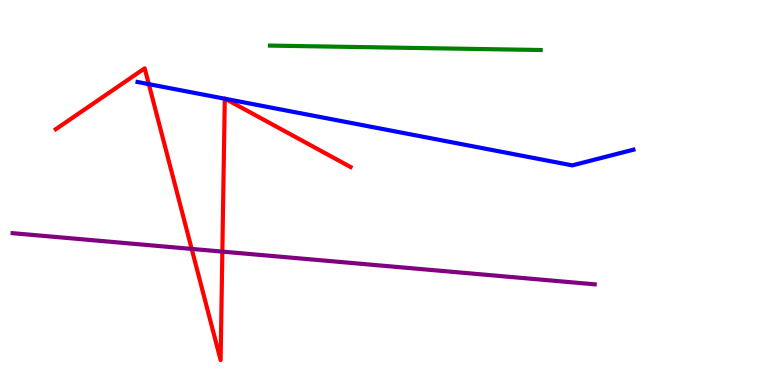[{'lines': ['blue', 'red'], 'intersections': [{'x': 1.92, 'y': 7.81}, {'x': 2.9, 'y': 7.44}, {'x': 2.91, 'y': 7.43}]}, {'lines': ['green', 'red'], 'intersections': []}, {'lines': ['purple', 'red'], 'intersections': [{'x': 2.47, 'y': 3.53}, {'x': 2.87, 'y': 3.46}]}, {'lines': ['blue', 'green'], 'intersections': []}, {'lines': ['blue', 'purple'], 'intersections': []}, {'lines': ['green', 'purple'], 'intersections': []}]